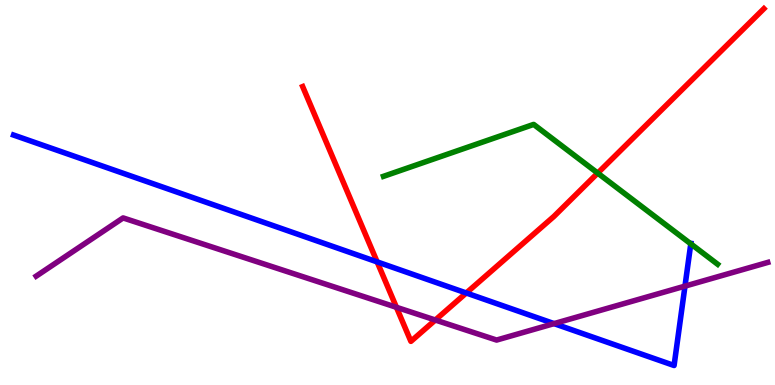[{'lines': ['blue', 'red'], 'intersections': [{'x': 4.87, 'y': 3.2}, {'x': 6.02, 'y': 2.39}]}, {'lines': ['green', 'red'], 'intersections': [{'x': 7.71, 'y': 5.5}]}, {'lines': ['purple', 'red'], 'intersections': [{'x': 5.12, 'y': 2.02}, {'x': 5.62, 'y': 1.69}]}, {'lines': ['blue', 'green'], 'intersections': [{'x': 8.91, 'y': 3.67}]}, {'lines': ['blue', 'purple'], 'intersections': [{'x': 7.15, 'y': 1.59}, {'x': 8.84, 'y': 2.57}]}, {'lines': ['green', 'purple'], 'intersections': []}]